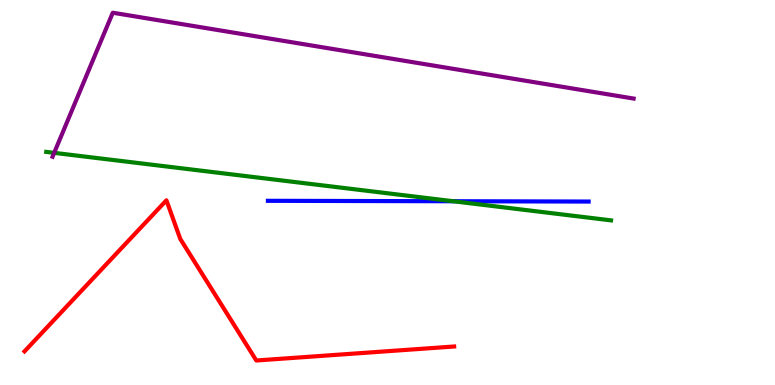[{'lines': ['blue', 'red'], 'intersections': []}, {'lines': ['green', 'red'], 'intersections': []}, {'lines': ['purple', 'red'], 'intersections': []}, {'lines': ['blue', 'green'], 'intersections': [{'x': 5.85, 'y': 4.77}]}, {'lines': ['blue', 'purple'], 'intersections': []}, {'lines': ['green', 'purple'], 'intersections': [{'x': 0.699, 'y': 6.03}]}]